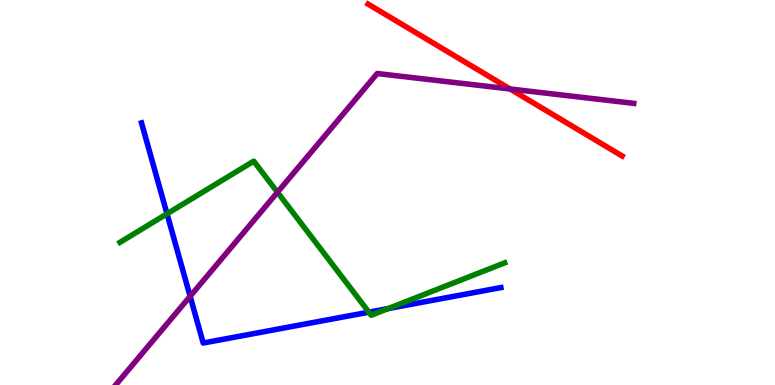[{'lines': ['blue', 'red'], 'intersections': []}, {'lines': ['green', 'red'], 'intersections': []}, {'lines': ['purple', 'red'], 'intersections': [{'x': 6.58, 'y': 7.69}]}, {'lines': ['blue', 'green'], 'intersections': [{'x': 2.15, 'y': 4.45}, {'x': 4.76, 'y': 1.89}, {'x': 5.01, 'y': 1.99}]}, {'lines': ['blue', 'purple'], 'intersections': [{'x': 2.45, 'y': 2.3}]}, {'lines': ['green', 'purple'], 'intersections': [{'x': 3.58, 'y': 5.01}]}]